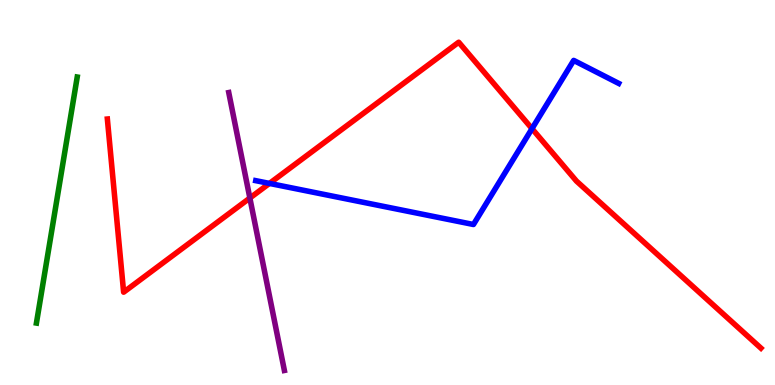[{'lines': ['blue', 'red'], 'intersections': [{'x': 3.48, 'y': 5.24}, {'x': 6.86, 'y': 6.66}]}, {'lines': ['green', 'red'], 'intersections': []}, {'lines': ['purple', 'red'], 'intersections': [{'x': 3.22, 'y': 4.86}]}, {'lines': ['blue', 'green'], 'intersections': []}, {'lines': ['blue', 'purple'], 'intersections': []}, {'lines': ['green', 'purple'], 'intersections': []}]